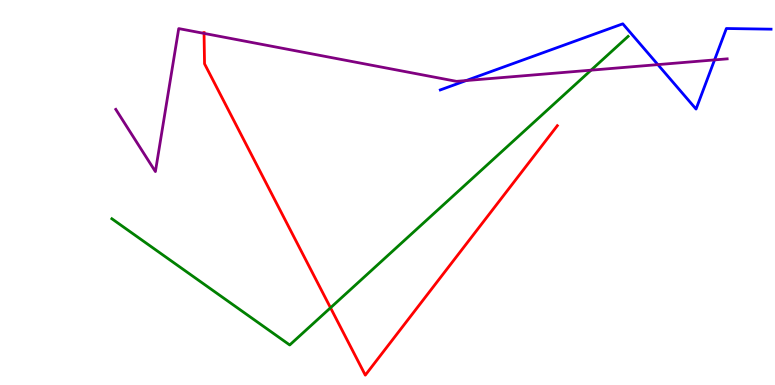[{'lines': ['blue', 'red'], 'intersections': []}, {'lines': ['green', 'red'], 'intersections': [{'x': 4.26, 'y': 2.01}]}, {'lines': ['purple', 'red'], 'intersections': [{'x': 2.63, 'y': 9.13}]}, {'lines': ['blue', 'green'], 'intersections': []}, {'lines': ['blue', 'purple'], 'intersections': [{'x': 6.02, 'y': 7.91}, {'x': 8.49, 'y': 8.32}, {'x': 9.22, 'y': 8.44}]}, {'lines': ['green', 'purple'], 'intersections': [{'x': 7.63, 'y': 8.18}]}]